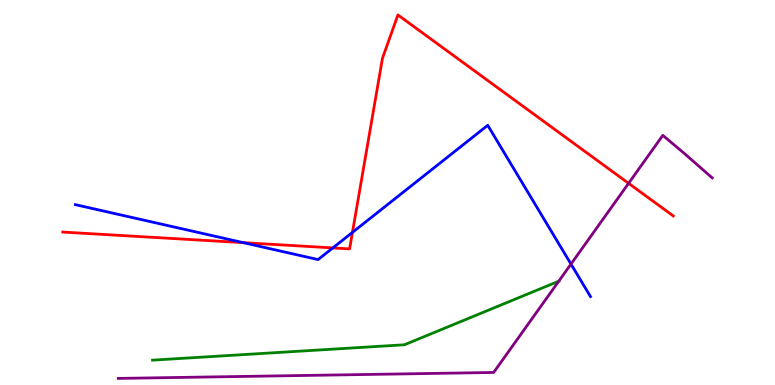[{'lines': ['blue', 'red'], 'intersections': [{'x': 3.14, 'y': 3.7}, {'x': 4.29, 'y': 3.56}, {'x': 4.55, 'y': 3.96}]}, {'lines': ['green', 'red'], 'intersections': []}, {'lines': ['purple', 'red'], 'intersections': [{'x': 8.11, 'y': 5.24}]}, {'lines': ['blue', 'green'], 'intersections': []}, {'lines': ['blue', 'purple'], 'intersections': [{'x': 7.37, 'y': 3.14}]}, {'lines': ['green', 'purple'], 'intersections': [{'x': 7.21, 'y': 2.7}]}]